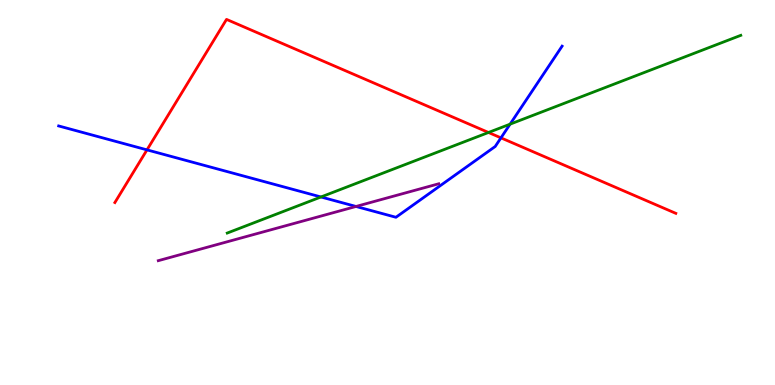[{'lines': ['blue', 'red'], 'intersections': [{'x': 1.9, 'y': 6.11}, {'x': 6.46, 'y': 6.42}]}, {'lines': ['green', 'red'], 'intersections': [{'x': 6.3, 'y': 6.56}]}, {'lines': ['purple', 'red'], 'intersections': []}, {'lines': ['blue', 'green'], 'intersections': [{'x': 4.14, 'y': 4.88}, {'x': 6.58, 'y': 6.78}]}, {'lines': ['blue', 'purple'], 'intersections': [{'x': 4.59, 'y': 4.64}]}, {'lines': ['green', 'purple'], 'intersections': []}]